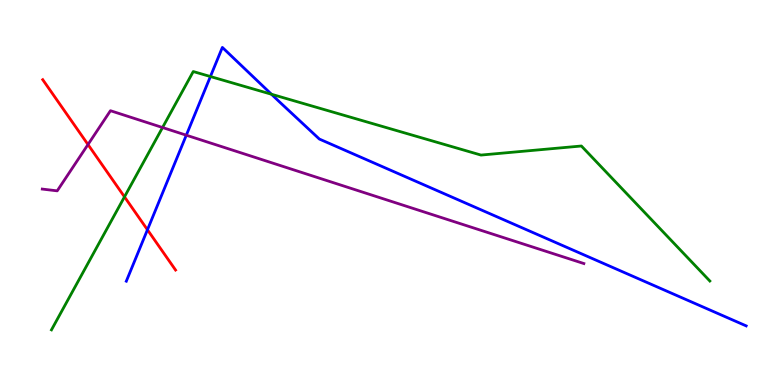[{'lines': ['blue', 'red'], 'intersections': [{'x': 1.9, 'y': 4.03}]}, {'lines': ['green', 'red'], 'intersections': [{'x': 1.61, 'y': 4.89}]}, {'lines': ['purple', 'red'], 'intersections': [{'x': 1.14, 'y': 6.25}]}, {'lines': ['blue', 'green'], 'intersections': [{'x': 2.71, 'y': 8.01}, {'x': 3.5, 'y': 7.55}]}, {'lines': ['blue', 'purple'], 'intersections': [{'x': 2.4, 'y': 6.49}]}, {'lines': ['green', 'purple'], 'intersections': [{'x': 2.1, 'y': 6.69}]}]